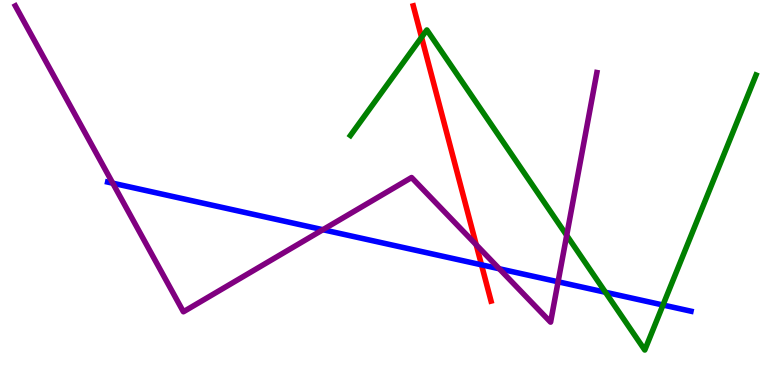[{'lines': ['blue', 'red'], 'intersections': [{'x': 6.21, 'y': 3.12}]}, {'lines': ['green', 'red'], 'intersections': [{'x': 5.44, 'y': 9.03}]}, {'lines': ['purple', 'red'], 'intersections': [{'x': 6.14, 'y': 3.64}]}, {'lines': ['blue', 'green'], 'intersections': [{'x': 7.81, 'y': 2.41}, {'x': 8.55, 'y': 2.08}]}, {'lines': ['blue', 'purple'], 'intersections': [{'x': 1.45, 'y': 5.24}, {'x': 4.17, 'y': 4.03}, {'x': 6.44, 'y': 3.02}, {'x': 7.2, 'y': 2.68}]}, {'lines': ['green', 'purple'], 'intersections': [{'x': 7.31, 'y': 3.89}]}]